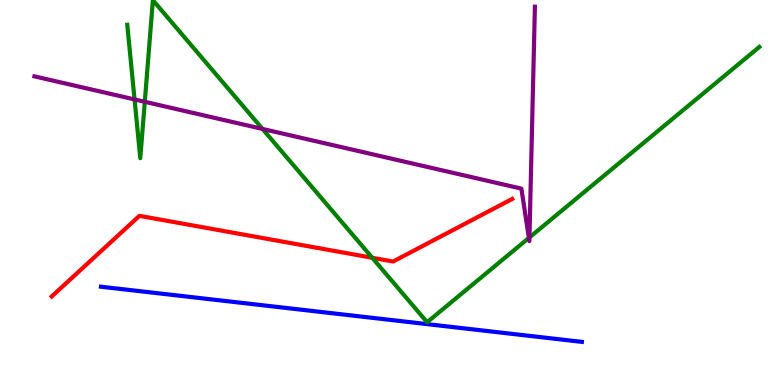[{'lines': ['blue', 'red'], 'intersections': []}, {'lines': ['green', 'red'], 'intersections': [{'x': 4.8, 'y': 3.3}]}, {'lines': ['purple', 'red'], 'intersections': []}, {'lines': ['blue', 'green'], 'intersections': []}, {'lines': ['blue', 'purple'], 'intersections': []}, {'lines': ['green', 'purple'], 'intersections': [{'x': 1.74, 'y': 7.42}, {'x': 1.87, 'y': 7.36}, {'x': 3.39, 'y': 6.65}, {'x': 6.82, 'y': 3.82}, {'x': 6.83, 'y': 3.83}]}]